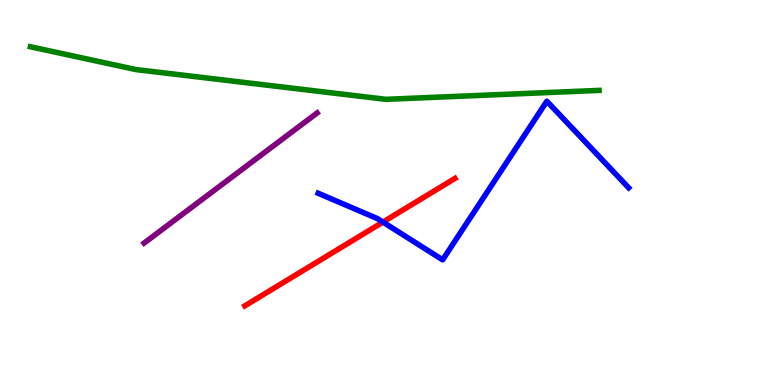[{'lines': ['blue', 'red'], 'intersections': [{'x': 4.94, 'y': 4.23}]}, {'lines': ['green', 'red'], 'intersections': []}, {'lines': ['purple', 'red'], 'intersections': []}, {'lines': ['blue', 'green'], 'intersections': []}, {'lines': ['blue', 'purple'], 'intersections': []}, {'lines': ['green', 'purple'], 'intersections': []}]